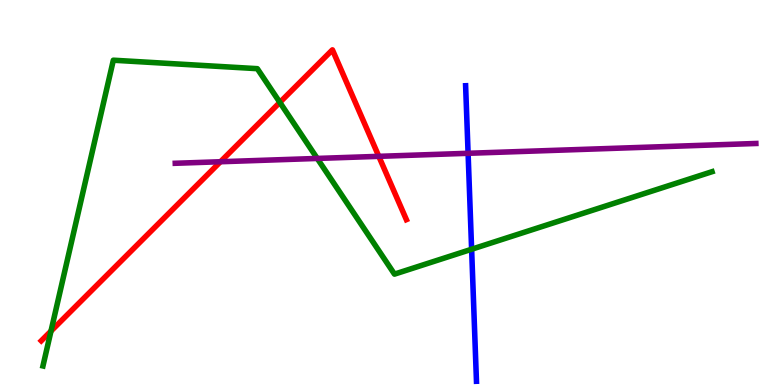[{'lines': ['blue', 'red'], 'intersections': []}, {'lines': ['green', 'red'], 'intersections': [{'x': 0.658, 'y': 1.4}, {'x': 3.61, 'y': 7.34}]}, {'lines': ['purple', 'red'], 'intersections': [{'x': 2.84, 'y': 5.8}, {'x': 4.89, 'y': 5.94}]}, {'lines': ['blue', 'green'], 'intersections': [{'x': 6.09, 'y': 3.53}]}, {'lines': ['blue', 'purple'], 'intersections': [{'x': 6.04, 'y': 6.02}]}, {'lines': ['green', 'purple'], 'intersections': [{'x': 4.09, 'y': 5.88}]}]